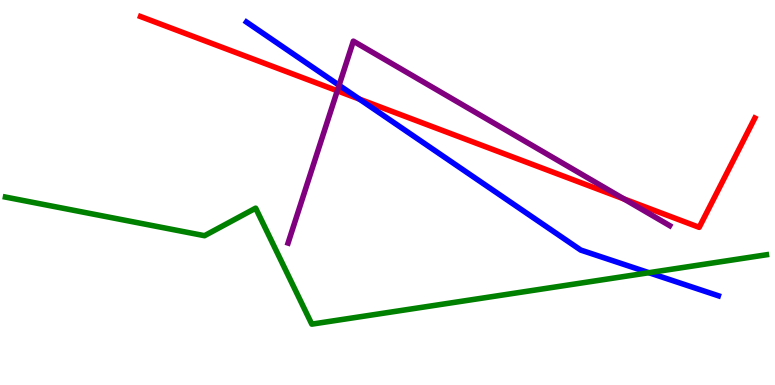[{'lines': ['blue', 'red'], 'intersections': [{'x': 4.64, 'y': 7.43}]}, {'lines': ['green', 'red'], 'intersections': []}, {'lines': ['purple', 'red'], 'intersections': [{'x': 4.35, 'y': 7.64}, {'x': 8.05, 'y': 4.83}]}, {'lines': ['blue', 'green'], 'intersections': [{'x': 8.37, 'y': 2.92}]}, {'lines': ['blue', 'purple'], 'intersections': [{'x': 4.38, 'y': 7.79}]}, {'lines': ['green', 'purple'], 'intersections': []}]